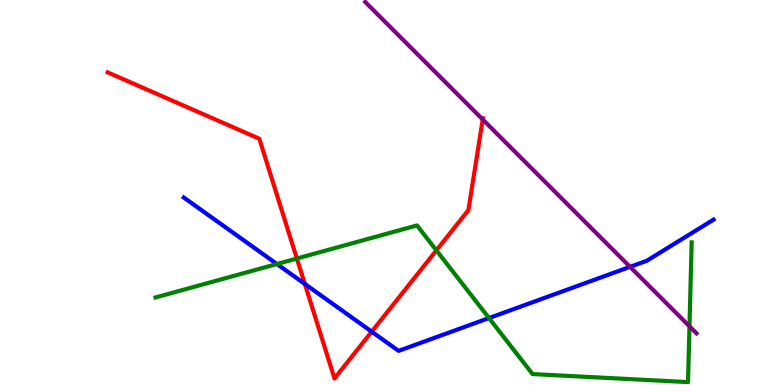[{'lines': ['blue', 'red'], 'intersections': [{'x': 3.93, 'y': 2.62}, {'x': 4.8, 'y': 1.39}]}, {'lines': ['green', 'red'], 'intersections': [{'x': 3.83, 'y': 3.29}, {'x': 5.63, 'y': 3.5}]}, {'lines': ['purple', 'red'], 'intersections': [{'x': 6.23, 'y': 6.9}]}, {'lines': ['blue', 'green'], 'intersections': [{'x': 3.57, 'y': 3.14}, {'x': 6.31, 'y': 1.74}]}, {'lines': ['blue', 'purple'], 'intersections': [{'x': 8.13, 'y': 3.07}]}, {'lines': ['green', 'purple'], 'intersections': [{'x': 8.9, 'y': 1.52}]}]